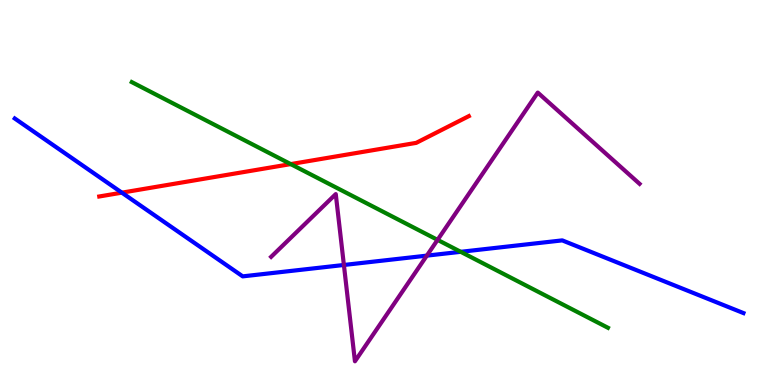[{'lines': ['blue', 'red'], 'intersections': [{'x': 1.57, 'y': 5.0}]}, {'lines': ['green', 'red'], 'intersections': [{'x': 3.75, 'y': 5.74}]}, {'lines': ['purple', 'red'], 'intersections': []}, {'lines': ['blue', 'green'], 'intersections': [{'x': 5.94, 'y': 3.46}]}, {'lines': ['blue', 'purple'], 'intersections': [{'x': 4.44, 'y': 3.12}, {'x': 5.51, 'y': 3.36}]}, {'lines': ['green', 'purple'], 'intersections': [{'x': 5.65, 'y': 3.77}]}]